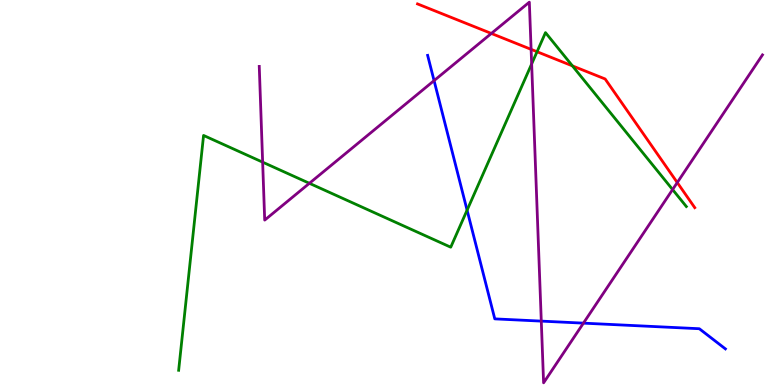[{'lines': ['blue', 'red'], 'intersections': []}, {'lines': ['green', 'red'], 'intersections': [{'x': 6.93, 'y': 8.66}, {'x': 7.39, 'y': 8.29}]}, {'lines': ['purple', 'red'], 'intersections': [{'x': 6.34, 'y': 9.13}, {'x': 6.85, 'y': 8.72}, {'x': 8.74, 'y': 5.26}]}, {'lines': ['blue', 'green'], 'intersections': [{'x': 6.03, 'y': 4.54}]}, {'lines': ['blue', 'purple'], 'intersections': [{'x': 5.6, 'y': 7.91}, {'x': 6.98, 'y': 1.66}, {'x': 7.53, 'y': 1.61}]}, {'lines': ['green', 'purple'], 'intersections': [{'x': 3.39, 'y': 5.79}, {'x': 3.99, 'y': 5.24}, {'x': 6.86, 'y': 8.34}, {'x': 8.68, 'y': 5.08}]}]